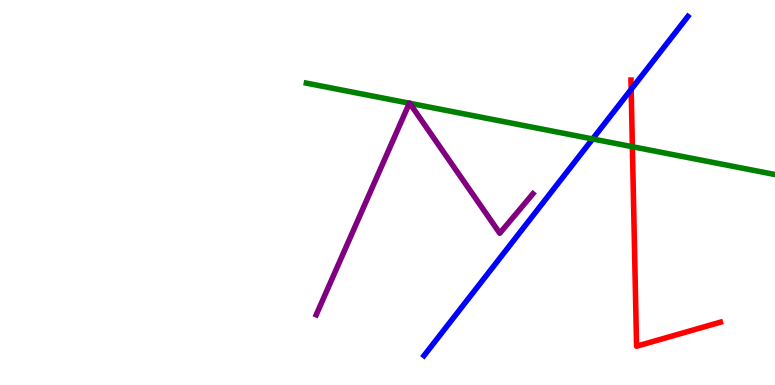[{'lines': ['blue', 'red'], 'intersections': [{'x': 8.14, 'y': 7.68}]}, {'lines': ['green', 'red'], 'intersections': [{'x': 8.16, 'y': 6.19}]}, {'lines': ['purple', 'red'], 'intersections': []}, {'lines': ['blue', 'green'], 'intersections': [{'x': 7.65, 'y': 6.39}]}, {'lines': ['blue', 'purple'], 'intersections': []}, {'lines': ['green', 'purple'], 'intersections': [{'x': 5.28, 'y': 7.32}, {'x': 5.29, 'y': 7.32}]}]